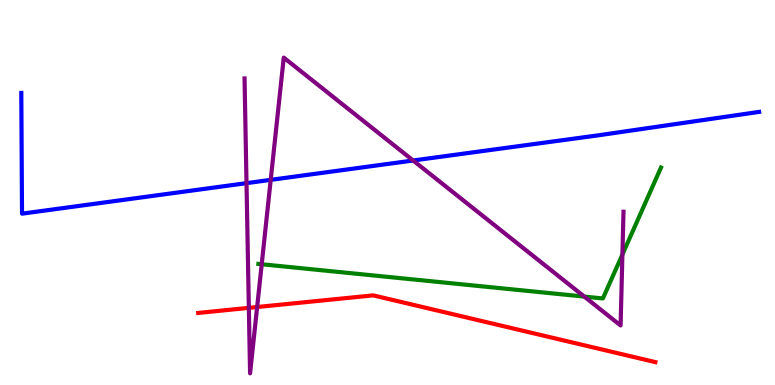[{'lines': ['blue', 'red'], 'intersections': []}, {'lines': ['green', 'red'], 'intersections': []}, {'lines': ['purple', 'red'], 'intersections': [{'x': 3.21, 'y': 2.0}, {'x': 3.32, 'y': 2.03}]}, {'lines': ['blue', 'green'], 'intersections': []}, {'lines': ['blue', 'purple'], 'intersections': [{'x': 3.18, 'y': 5.24}, {'x': 3.49, 'y': 5.33}, {'x': 5.33, 'y': 5.83}]}, {'lines': ['green', 'purple'], 'intersections': [{'x': 3.38, 'y': 3.14}, {'x': 7.54, 'y': 2.3}, {'x': 8.03, 'y': 3.39}]}]